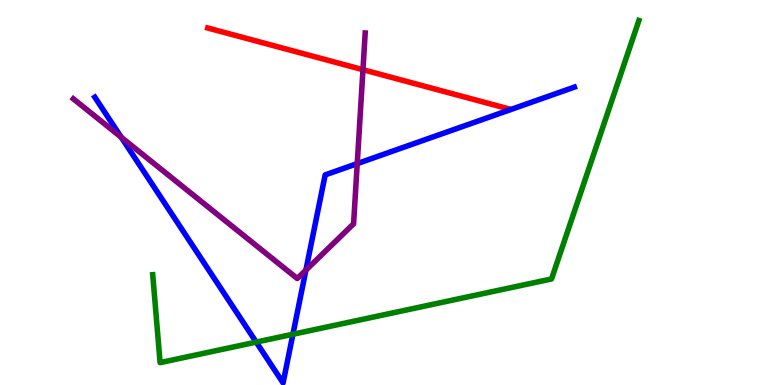[{'lines': ['blue', 'red'], 'intersections': []}, {'lines': ['green', 'red'], 'intersections': []}, {'lines': ['purple', 'red'], 'intersections': [{'x': 4.68, 'y': 8.19}]}, {'lines': ['blue', 'green'], 'intersections': [{'x': 3.31, 'y': 1.11}, {'x': 3.78, 'y': 1.32}]}, {'lines': ['blue', 'purple'], 'intersections': [{'x': 1.56, 'y': 6.43}, {'x': 3.95, 'y': 2.98}, {'x': 4.61, 'y': 5.75}]}, {'lines': ['green', 'purple'], 'intersections': []}]